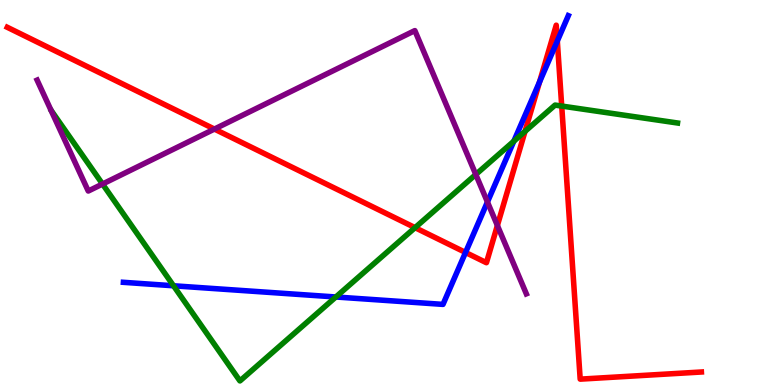[{'lines': ['blue', 'red'], 'intersections': [{'x': 6.01, 'y': 3.44}, {'x': 6.96, 'y': 7.87}, {'x': 7.19, 'y': 8.93}]}, {'lines': ['green', 'red'], 'intersections': [{'x': 5.36, 'y': 4.09}, {'x': 6.77, 'y': 6.59}, {'x': 7.25, 'y': 7.25}]}, {'lines': ['purple', 'red'], 'intersections': [{'x': 2.77, 'y': 6.65}, {'x': 6.42, 'y': 4.14}]}, {'lines': ['blue', 'green'], 'intersections': [{'x': 2.24, 'y': 2.58}, {'x': 4.33, 'y': 2.29}, {'x': 6.63, 'y': 6.33}]}, {'lines': ['blue', 'purple'], 'intersections': [{'x': 6.29, 'y': 4.75}]}, {'lines': ['green', 'purple'], 'intersections': [{'x': 1.32, 'y': 5.22}, {'x': 6.14, 'y': 5.47}]}]